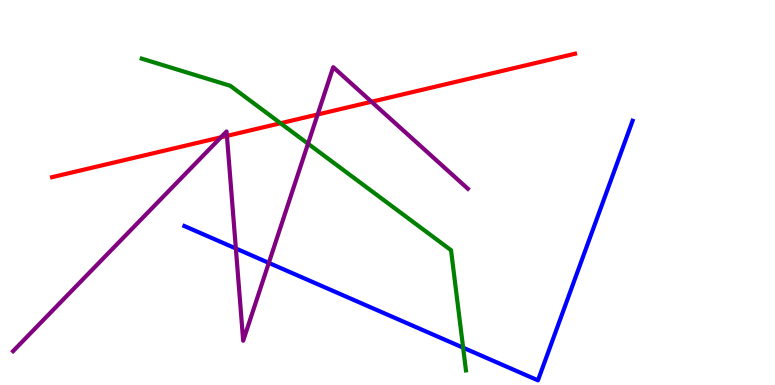[{'lines': ['blue', 'red'], 'intersections': []}, {'lines': ['green', 'red'], 'intersections': [{'x': 3.62, 'y': 6.8}]}, {'lines': ['purple', 'red'], 'intersections': [{'x': 2.85, 'y': 6.43}, {'x': 2.93, 'y': 6.47}, {'x': 4.1, 'y': 7.03}, {'x': 4.79, 'y': 7.36}]}, {'lines': ['blue', 'green'], 'intersections': [{'x': 5.98, 'y': 0.969}]}, {'lines': ['blue', 'purple'], 'intersections': [{'x': 3.04, 'y': 3.55}, {'x': 3.47, 'y': 3.17}]}, {'lines': ['green', 'purple'], 'intersections': [{'x': 3.97, 'y': 6.27}]}]